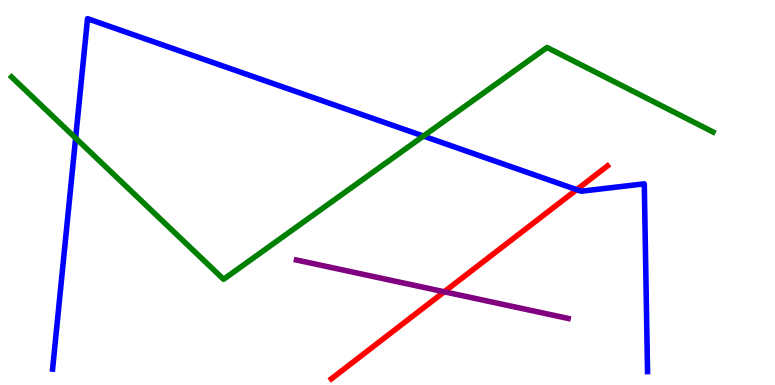[{'lines': ['blue', 'red'], 'intersections': [{'x': 7.44, 'y': 5.07}]}, {'lines': ['green', 'red'], 'intersections': []}, {'lines': ['purple', 'red'], 'intersections': [{'x': 5.73, 'y': 2.42}]}, {'lines': ['blue', 'green'], 'intersections': [{'x': 0.976, 'y': 6.41}, {'x': 5.46, 'y': 6.47}]}, {'lines': ['blue', 'purple'], 'intersections': []}, {'lines': ['green', 'purple'], 'intersections': []}]